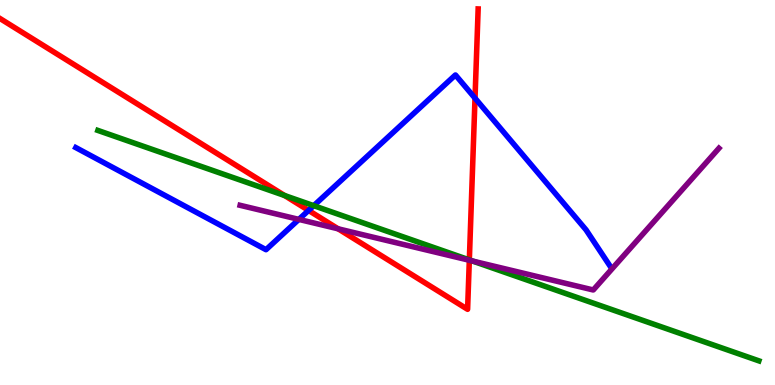[{'lines': ['blue', 'red'], 'intersections': [{'x': 3.98, 'y': 4.53}, {'x': 6.13, 'y': 7.45}]}, {'lines': ['green', 'red'], 'intersections': [{'x': 3.67, 'y': 4.92}, {'x': 6.06, 'y': 3.25}]}, {'lines': ['purple', 'red'], 'intersections': [{'x': 4.36, 'y': 4.06}, {'x': 6.06, 'y': 3.24}]}, {'lines': ['blue', 'green'], 'intersections': [{'x': 4.05, 'y': 4.66}]}, {'lines': ['blue', 'purple'], 'intersections': [{'x': 3.86, 'y': 4.3}]}, {'lines': ['green', 'purple'], 'intersections': [{'x': 6.1, 'y': 3.22}]}]